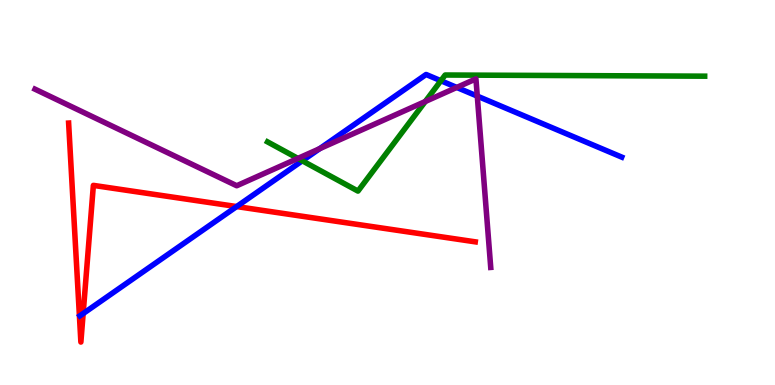[{'lines': ['blue', 'red'], 'intersections': [{'x': 1.07, 'y': 1.86}, {'x': 3.05, 'y': 4.63}]}, {'lines': ['green', 'red'], 'intersections': []}, {'lines': ['purple', 'red'], 'intersections': []}, {'lines': ['blue', 'green'], 'intersections': [{'x': 3.9, 'y': 5.82}, {'x': 5.69, 'y': 7.9}]}, {'lines': ['blue', 'purple'], 'intersections': [{'x': 4.12, 'y': 6.14}, {'x': 5.89, 'y': 7.73}, {'x': 6.16, 'y': 7.5}]}, {'lines': ['green', 'purple'], 'intersections': [{'x': 3.84, 'y': 5.89}, {'x': 5.49, 'y': 7.36}]}]